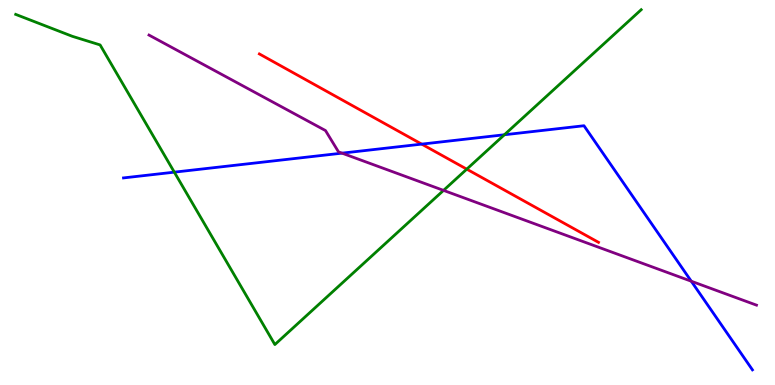[{'lines': ['blue', 'red'], 'intersections': [{'x': 5.44, 'y': 6.26}]}, {'lines': ['green', 'red'], 'intersections': [{'x': 6.02, 'y': 5.61}]}, {'lines': ['purple', 'red'], 'intersections': []}, {'lines': ['blue', 'green'], 'intersections': [{'x': 2.25, 'y': 5.53}, {'x': 6.51, 'y': 6.5}]}, {'lines': ['blue', 'purple'], 'intersections': [{'x': 4.41, 'y': 6.02}, {'x': 8.92, 'y': 2.7}]}, {'lines': ['green', 'purple'], 'intersections': [{'x': 5.72, 'y': 5.06}]}]